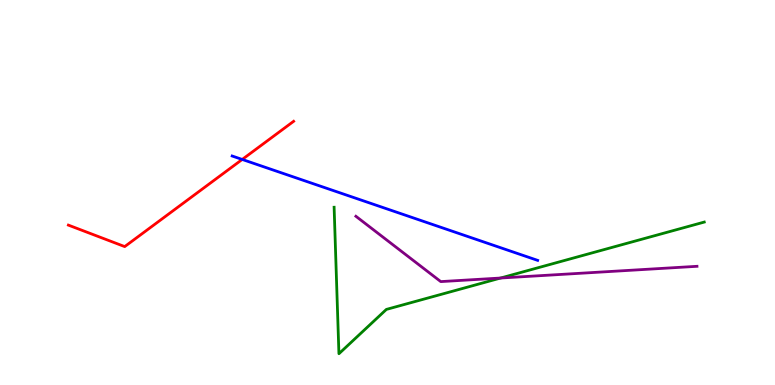[{'lines': ['blue', 'red'], 'intersections': [{'x': 3.13, 'y': 5.86}]}, {'lines': ['green', 'red'], 'intersections': []}, {'lines': ['purple', 'red'], 'intersections': []}, {'lines': ['blue', 'green'], 'intersections': []}, {'lines': ['blue', 'purple'], 'intersections': []}, {'lines': ['green', 'purple'], 'intersections': [{'x': 6.46, 'y': 2.78}]}]